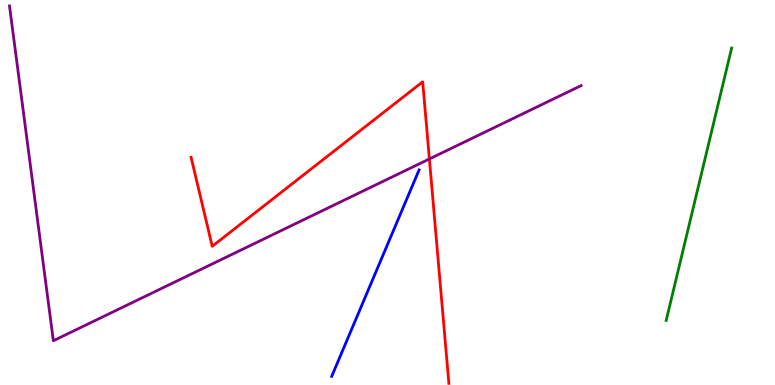[{'lines': ['blue', 'red'], 'intersections': []}, {'lines': ['green', 'red'], 'intersections': []}, {'lines': ['purple', 'red'], 'intersections': [{'x': 5.54, 'y': 5.87}]}, {'lines': ['blue', 'green'], 'intersections': []}, {'lines': ['blue', 'purple'], 'intersections': []}, {'lines': ['green', 'purple'], 'intersections': []}]